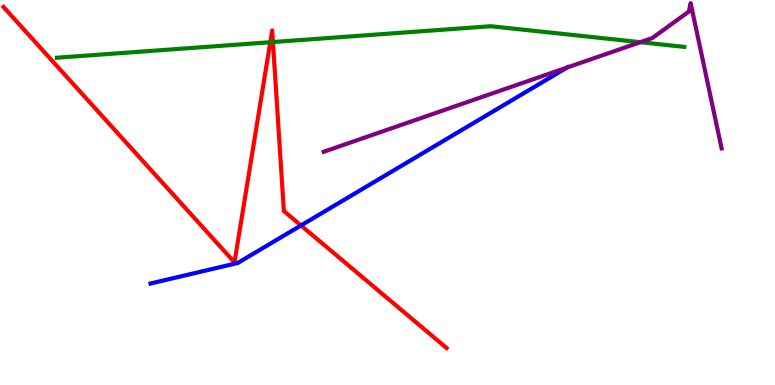[{'lines': ['blue', 'red'], 'intersections': [{'x': 3.88, 'y': 4.14}]}, {'lines': ['green', 'red'], 'intersections': [{'x': 3.49, 'y': 8.9}, {'x': 3.52, 'y': 8.91}]}, {'lines': ['purple', 'red'], 'intersections': []}, {'lines': ['blue', 'green'], 'intersections': []}, {'lines': ['blue', 'purple'], 'intersections': [{'x': 7.32, 'y': 8.25}]}, {'lines': ['green', 'purple'], 'intersections': [{'x': 8.26, 'y': 8.9}]}]